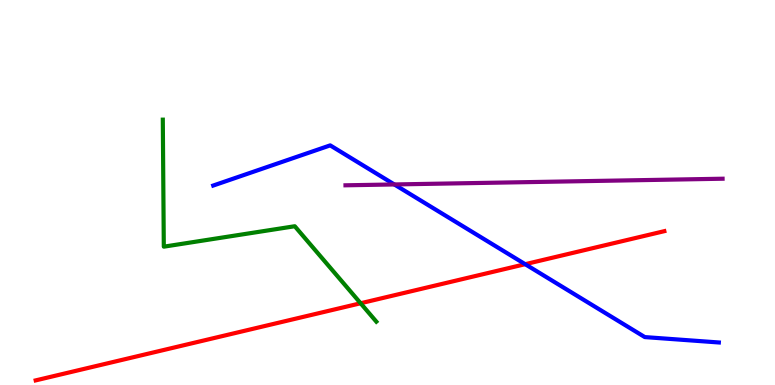[{'lines': ['blue', 'red'], 'intersections': [{'x': 6.78, 'y': 3.14}]}, {'lines': ['green', 'red'], 'intersections': [{'x': 4.65, 'y': 2.12}]}, {'lines': ['purple', 'red'], 'intersections': []}, {'lines': ['blue', 'green'], 'intersections': []}, {'lines': ['blue', 'purple'], 'intersections': [{'x': 5.09, 'y': 5.21}]}, {'lines': ['green', 'purple'], 'intersections': []}]